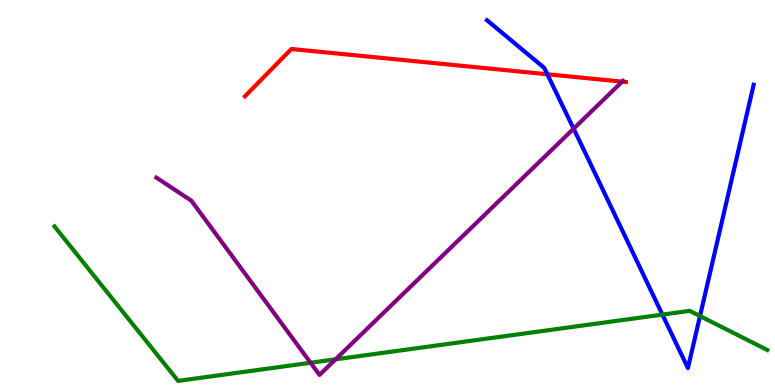[{'lines': ['blue', 'red'], 'intersections': [{'x': 7.06, 'y': 8.07}]}, {'lines': ['green', 'red'], 'intersections': []}, {'lines': ['purple', 'red'], 'intersections': [{'x': 8.03, 'y': 7.88}]}, {'lines': ['blue', 'green'], 'intersections': [{'x': 8.55, 'y': 1.83}, {'x': 9.03, 'y': 1.79}]}, {'lines': ['blue', 'purple'], 'intersections': [{'x': 7.4, 'y': 6.66}]}, {'lines': ['green', 'purple'], 'intersections': [{'x': 4.01, 'y': 0.578}, {'x': 4.33, 'y': 0.667}]}]